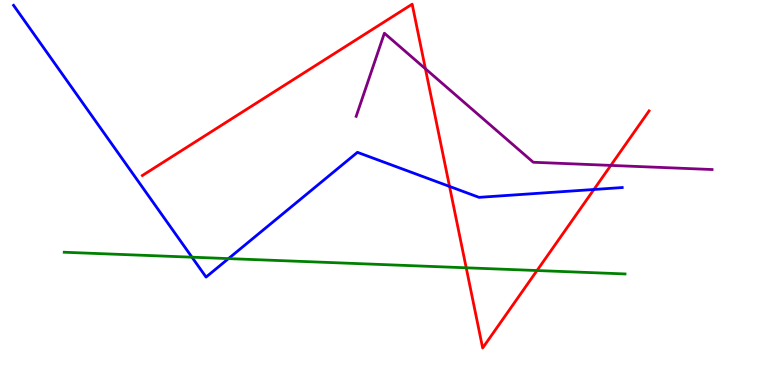[{'lines': ['blue', 'red'], 'intersections': [{'x': 5.8, 'y': 5.16}, {'x': 7.66, 'y': 5.08}]}, {'lines': ['green', 'red'], 'intersections': [{'x': 6.02, 'y': 3.04}, {'x': 6.93, 'y': 2.97}]}, {'lines': ['purple', 'red'], 'intersections': [{'x': 5.49, 'y': 8.21}, {'x': 7.88, 'y': 5.7}]}, {'lines': ['blue', 'green'], 'intersections': [{'x': 2.48, 'y': 3.32}, {'x': 2.95, 'y': 3.28}]}, {'lines': ['blue', 'purple'], 'intersections': []}, {'lines': ['green', 'purple'], 'intersections': []}]